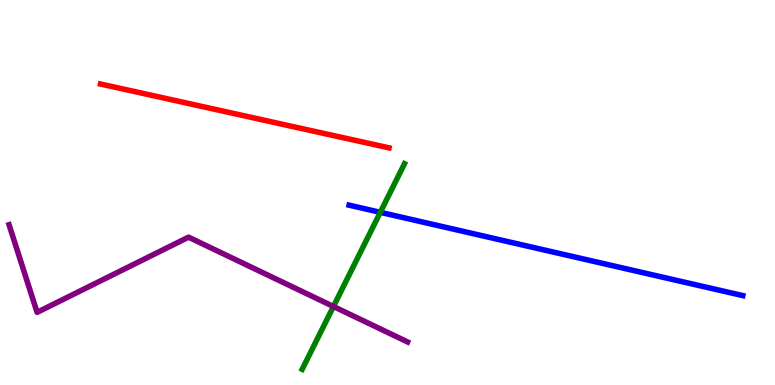[{'lines': ['blue', 'red'], 'intersections': []}, {'lines': ['green', 'red'], 'intersections': []}, {'lines': ['purple', 'red'], 'intersections': []}, {'lines': ['blue', 'green'], 'intersections': [{'x': 4.91, 'y': 4.48}]}, {'lines': ['blue', 'purple'], 'intersections': []}, {'lines': ['green', 'purple'], 'intersections': [{'x': 4.3, 'y': 2.04}]}]